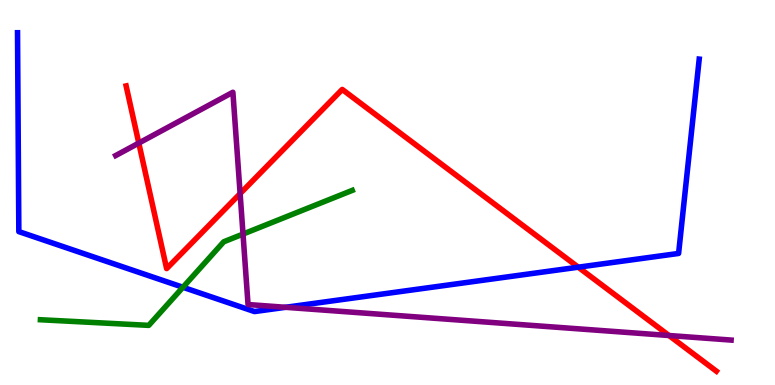[{'lines': ['blue', 'red'], 'intersections': [{'x': 7.46, 'y': 3.06}]}, {'lines': ['green', 'red'], 'intersections': []}, {'lines': ['purple', 'red'], 'intersections': [{'x': 1.79, 'y': 6.28}, {'x': 3.1, 'y': 4.97}, {'x': 8.63, 'y': 1.29}]}, {'lines': ['blue', 'green'], 'intersections': [{'x': 2.36, 'y': 2.54}]}, {'lines': ['blue', 'purple'], 'intersections': [{'x': 3.68, 'y': 2.02}]}, {'lines': ['green', 'purple'], 'intersections': [{'x': 3.14, 'y': 3.92}]}]